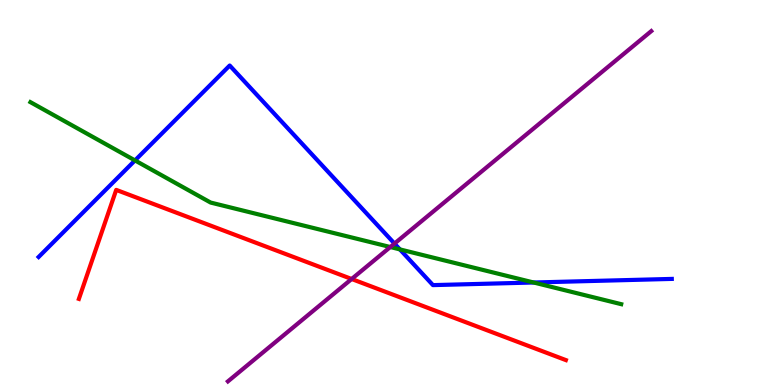[{'lines': ['blue', 'red'], 'intersections': []}, {'lines': ['green', 'red'], 'intersections': []}, {'lines': ['purple', 'red'], 'intersections': [{'x': 4.54, 'y': 2.75}]}, {'lines': ['blue', 'green'], 'intersections': [{'x': 1.74, 'y': 5.83}, {'x': 5.16, 'y': 3.52}, {'x': 6.89, 'y': 2.66}]}, {'lines': ['blue', 'purple'], 'intersections': [{'x': 5.09, 'y': 3.67}]}, {'lines': ['green', 'purple'], 'intersections': [{'x': 5.04, 'y': 3.58}]}]